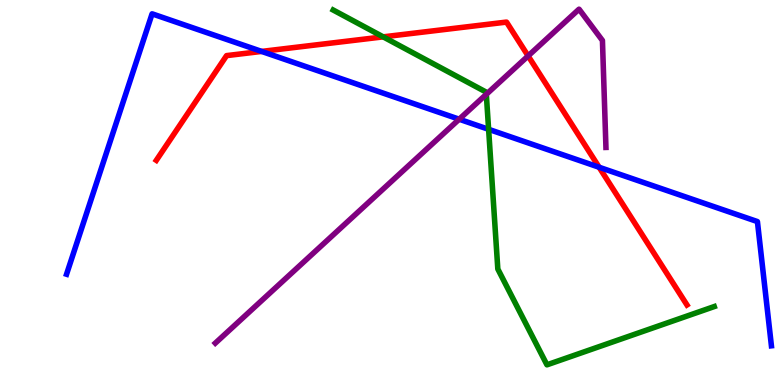[{'lines': ['blue', 'red'], 'intersections': [{'x': 3.38, 'y': 8.66}, {'x': 7.73, 'y': 5.66}]}, {'lines': ['green', 'red'], 'intersections': [{'x': 4.94, 'y': 9.04}]}, {'lines': ['purple', 'red'], 'intersections': [{'x': 6.81, 'y': 8.55}]}, {'lines': ['blue', 'green'], 'intersections': [{'x': 6.3, 'y': 6.64}]}, {'lines': ['blue', 'purple'], 'intersections': [{'x': 5.93, 'y': 6.9}]}, {'lines': ['green', 'purple'], 'intersections': [{'x': 6.27, 'y': 7.55}]}]